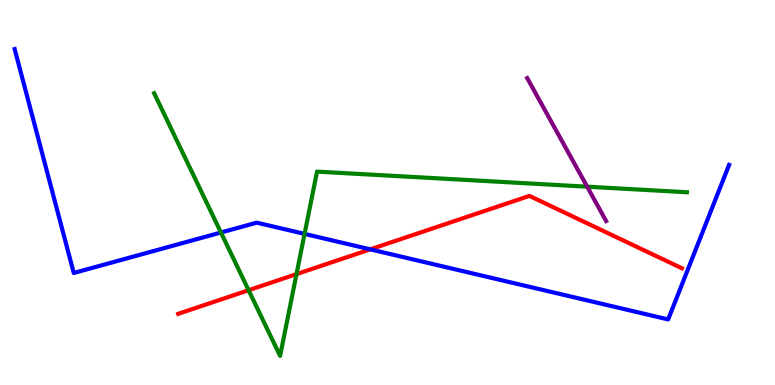[{'lines': ['blue', 'red'], 'intersections': [{'x': 4.78, 'y': 3.52}]}, {'lines': ['green', 'red'], 'intersections': [{'x': 3.21, 'y': 2.46}, {'x': 3.83, 'y': 2.88}]}, {'lines': ['purple', 'red'], 'intersections': []}, {'lines': ['blue', 'green'], 'intersections': [{'x': 2.85, 'y': 3.96}, {'x': 3.93, 'y': 3.92}]}, {'lines': ['blue', 'purple'], 'intersections': []}, {'lines': ['green', 'purple'], 'intersections': [{'x': 7.58, 'y': 5.15}]}]